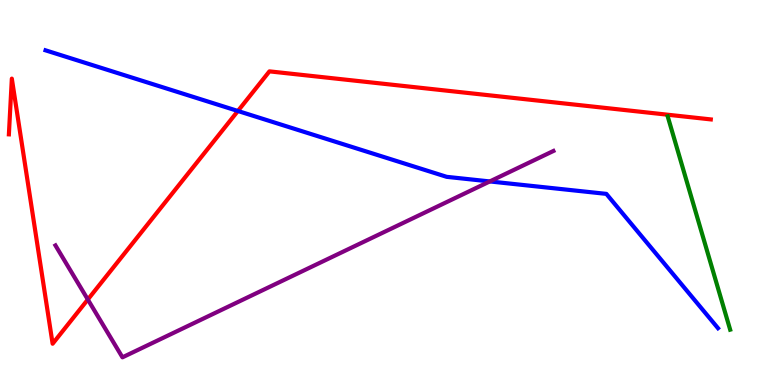[{'lines': ['blue', 'red'], 'intersections': [{'x': 3.07, 'y': 7.12}]}, {'lines': ['green', 'red'], 'intersections': []}, {'lines': ['purple', 'red'], 'intersections': [{'x': 1.13, 'y': 2.22}]}, {'lines': ['blue', 'green'], 'intersections': []}, {'lines': ['blue', 'purple'], 'intersections': [{'x': 6.32, 'y': 5.29}]}, {'lines': ['green', 'purple'], 'intersections': []}]